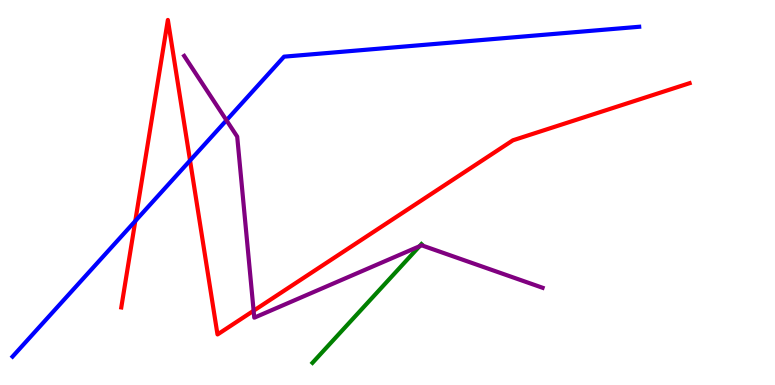[{'lines': ['blue', 'red'], 'intersections': [{'x': 1.75, 'y': 4.26}, {'x': 2.45, 'y': 5.83}]}, {'lines': ['green', 'red'], 'intersections': []}, {'lines': ['purple', 'red'], 'intersections': [{'x': 3.27, 'y': 1.93}]}, {'lines': ['blue', 'green'], 'intersections': []}, {'lines': ['blue', 'purple'], 'intersections': [{'x': 2.92, 'y': 6.88}]}, {'lines': ['green', 'purple'], 'intersections': [{'x': 5.41, 'y': 3.6}]}]